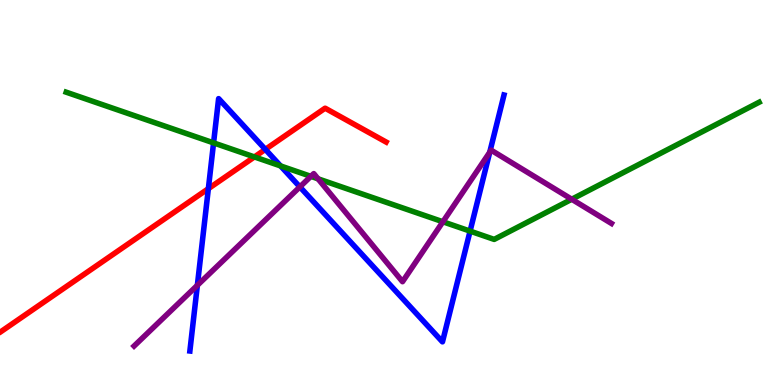[{'lines': ['blue', 'red'], 'intersections': [{'x': 2.69, 'y': 5.1}, {'x': 3.42, 'y': 6.12}]}, {'lines': ['green', 'red'], 'intersections': [{'x': 3.28, 'y': 5.92}]}, {'lines': ['purple', 'red'], 'intersections': []}, {'lines': ['blue', 'green'], 'intersections': [{'x': 2.76, 'y': 6.29}, {'x': 3.62, 'y': 5.69}, {'x': 6.07, 'y': 4.0}]}, {'lines': ['blue', 'purple'], 'intersections': [{'x': 2.55, 'y': 2.59}, {'x': 3.87, 'y': 5.15}, {'x': 6.32, 'y': 6.05}]}, {'lines': ['green', 'purple'], 'intersections': [{'x': 4.01, 'y': 5.42}, {'x': 4.1, 'y': 5.36}, {'x': 5.71, 'y': 4.24}, {'x': 7.38, 'y': 4.82}]}]